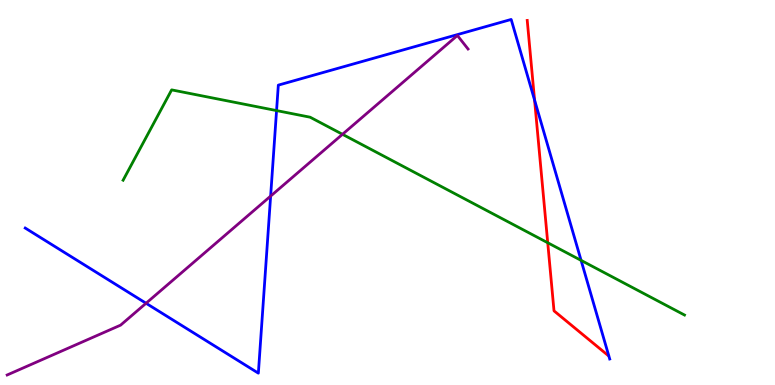[{'lines': ['blue', 'red'], 'intersections': [{'x': 6.9, 'y': 7.4}]}, {'lines': ['green', 'red'], 'intersections': [{'x': 7.07, 'y': 3.69}]}, {'lines': ['purple', 'red'], 'intersections': []}, {'lines': ['blue', 'green'], 'intersections': [{'x': 3.57, 'y': 7.13}, {'x': 7.5, 'y': 3.24}]}, {'lines': ['blue', 'purple'], 'intersections': [{'x': 1.88, 'y': 2.12}, {'x': 3.49, 'y': 4.91}]}, {'lines': ['green', 'purple'], 'intersections': [{'x': 4.42, 'y': 6.51}]}]